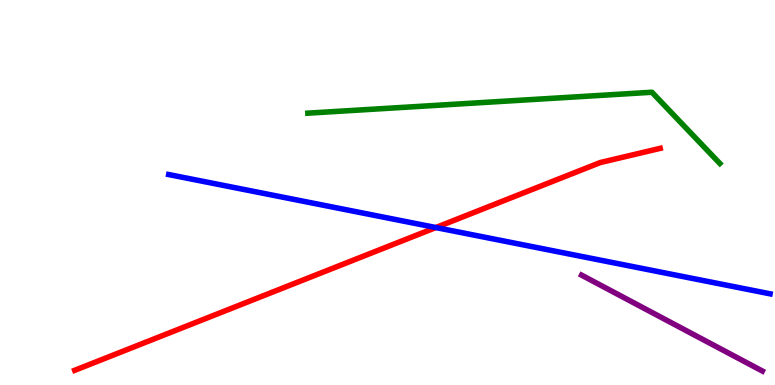[{'lines': ['blue', 'red'], 'intersections': [{'x': 5.62, 'y': 4.09}]}, {'lines': ['green', 'red'], 'intersections': []}, {'lines': ['purple', 'red'], 'intersections': []}, {'lines': ['blue', 'green'], 'intersections': []}, {'lines': ['blue', 'purple'], 'intersections': []}, {'lines': ['green', 'purple'], 'intersections': []}]